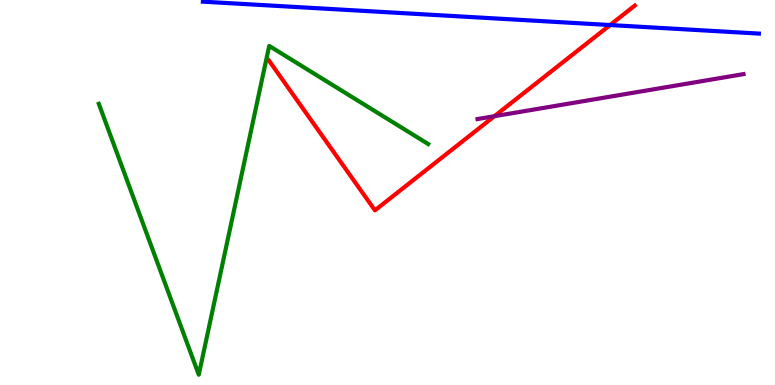[{'lines': ['blue', 'red'], 'intersections': [{'x': 7.87, 'y': 9.35}]}, {'lines': ['green', 'red'], 'intersections': []}, {'lines': ['purple', 'red'], 'intersections': [{'x': 6.38, 'y': 6.98}]}, {'lines': ['blue', 'green'], 'intersections': []}, {'lines': ['blue', 'purple'], 'intersections': []}, {'lines': ['green', 'purple'], 'intersections': []}]